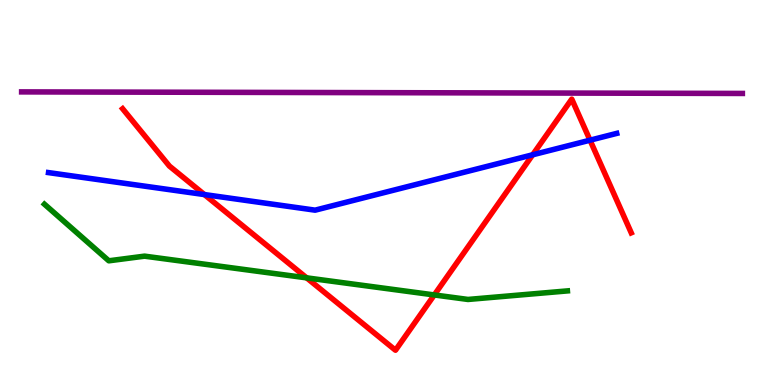[{'lines': ['blue', 'red'], 'intersections': [{'x': 2.64, 'y': 4.95}, {'x': 6.87, 'y': 5.98}, {'x': 7.61, 'y': 6.36}]}, {'lines': ['green', 'red'], 'intersections': [{'x': 3.96, 'y': 2.78}, {'x': 5.6, 'y': 2.34}]}, {'lines': ['purple', 'red'], 'intersections': []}, {'lines': ['blue', 'green'], 'intersections': []}, {'lines': ['blue', 'purple'], 'intersections': []}, {'lines': ['green', 'purple'], 'intersections': []}]